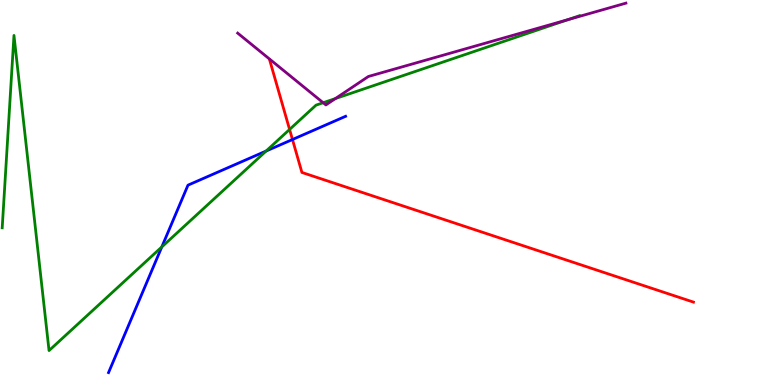[{'lines': ['blue', 'red'], 'intersections': [{'x': 3.77, 'y': 6.38}]}, {'lines': ['green', 'red'], 'intersections': [{'x': 3.74, 'y': 6.64}]}, {'lines': ['purple', 'red'], 'intersections': []}, {'lines': ['blue', 'green'], 'intersections': [{'x': 2.09, 'y': 3.59}, {'x': 3.43, 'y': 6.08}]}, {'lines': ['blue', 'purple'], 'intersections': []}, {'lines': ['green', 'purple'], 'intersections': [{'x': 4.17, 'y': 7.33}, {'x': 4.33, 'y': 7.44}, {'x': 7.33, 'y': 9.49}]}]